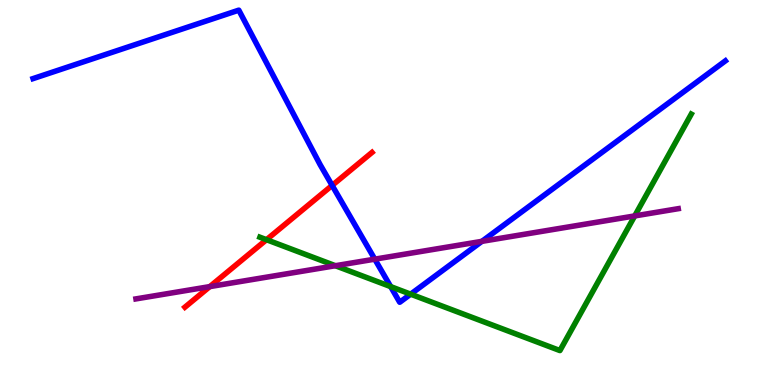[{'lines': ['blue', 'red'], 'intersections': [{'x': 4.29, 'y': 5.18}]}, {'lines': ['green', 'red'], 'intersections': [{'x': 3.44, 'y': 3.77}]}, {'lines': ['purple', 'red'], 'intersections': [{'x': 2.71, 'y': 2.56}]}, {'lines': ['blue', 'green'], 'intersections': [{'x': 5.04, 'y': 2.56}, {'x': 5.3, 'y': 2.36}]}, {'lines': ['blue', 'purple'], 'intersections': [{'x': 4.84, 'y': 3.27}, {'x': 6.22, 'y': 3.73}]}, {'lines': ['green', 'purple'], 'intersections': [{'x': 4.33, 'y': 3.1}, {'x': 8.19, 'y': 4.39}]}]